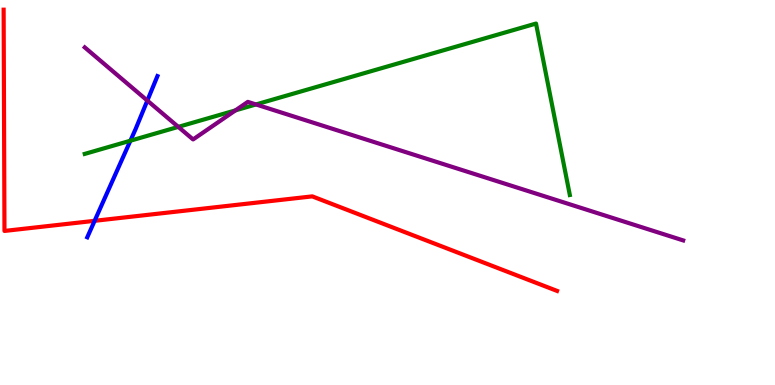[{'lines': ['blue', 'red'], 'intersections': [{'x': 1.22, 'y': 4.26}]}, {'lines': ['green', 'red'], 'intersections': []}, {'lines': ['purple', 'red'], 'intersections': []}, {'lines': ['blue', 'green'], 'intersections': [{'x': 1.68, 'y': 6.34}]}, {'lines': ['blue', 'purple'], 'intersections': [{'x': 1.9, 'y': 7.39}]}, {'lines': ['green', 'purple'], 'intersections': [{'x': 2.3, 'y': 6.7}, {'x': 3.04, 'y': 7.13}, {'x': 3.3, 'y': 7.29}]}]